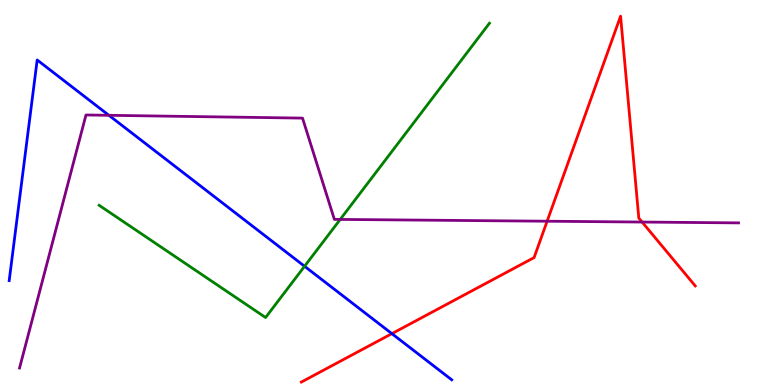[{'lines': ['blue', 'red'], 'intersections': [{'x': 5.06, 'y': 1.33}]}, {'lines': ['green', 'red'], 'intersections': []}, {'lines': ['purple', 'red'], 'intersections': [{'x': 7.06, 'y': 4.25}, {'x': 8.29, 'y': 4.23}]}, {'lines': ['blue', 'green'], 'intersections': [{'x': 3.93, 'y': 3.08}]}, {'lines': ['blue', 'purple'], 'intersections': [{'x': 1.41, 'y': 7.0}]}, {'lines': ['green', 'purple'], 'intersections': [{'x': 4.39, 'y': 4.3}]}]